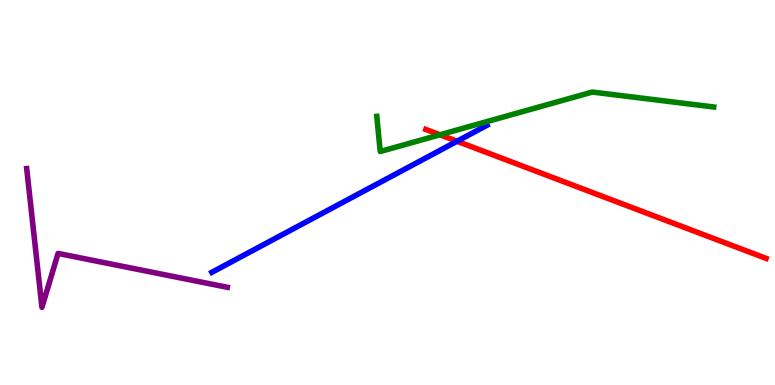[{'lines': ['blue', 'red'], 'intersections': [{'x': 5.9, 'y': 6.33}]}, {'lines': ['green', 'red'], 'intersections': [{'x': 5.68, 'y': 6.5}]}, {'lines': ['purple', 'red'], 'intersections': []}, {'lines': ['blue', 'green'], 'intersections': []}, {'lines': ['blue', 'purple'], 'intersections': []}, {'lines': ['green', 'purple'], 'intersections': []}]